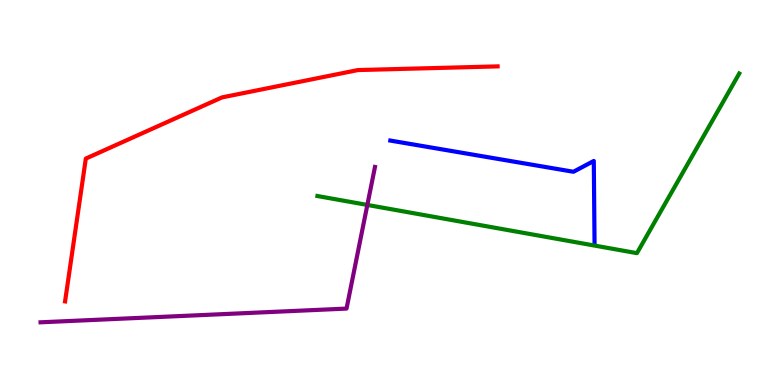[{'lines': ['blue', 'red'], 'intersections': []}, {'lines': ['green', 'red'], 'intersections': []}, {'lines': ['purple', 'red'], 'intersections': []}, {'lines': ['blue', 'green'], 'intersections': []}, {'lines': ['blue', 'purple'], 'intersections': []}, {'lines': ['green', 'purple'], 'intersections': [{'x': 4.74, 'y': 4.68}]}]